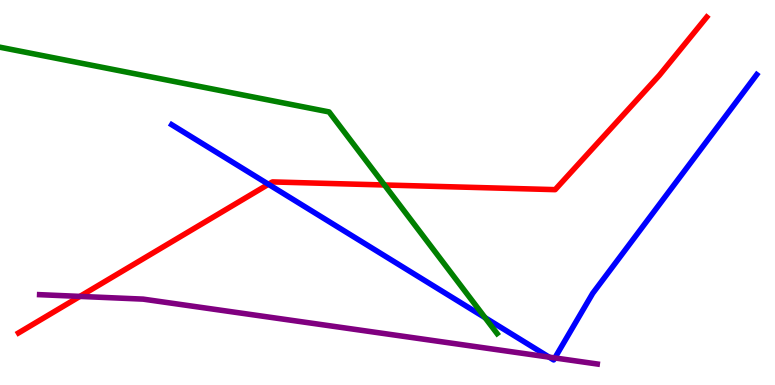[{'lines': ['blue', 'red'], 'intersections': [{'x': 3.46, 'y': 5.21}]}, {'lines': ['green', 'red'], 'intersections': [{'x': 4.96, 'y': 5.2}]}, {'lines': ['purple', 'red'], 'intersections': [{'x': 1.03, 'y': 2.3}]}, {'lines': ['blue', 'green'], 'intersections': [{'x': 6.26, 'y': 1.75}]}, {'lines': ['blue', 'purple'], 'intersections': [{'x': 7.09, 'y': 0.724}, {'x': 7.16, 'y': 0.703}]}, {'lines': ['green', 'purple'], 'intersections': []}]